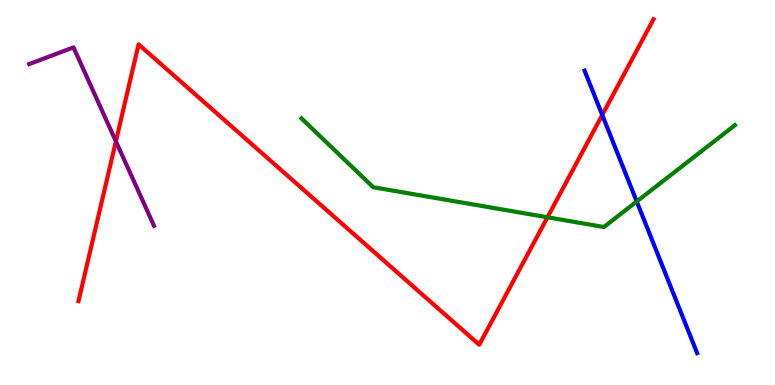[{'lines': ['blue', 'red'], 'intersections': [{'x': 7.77, 'y': 7.01}]}, {'lines': ['green', 'red'], 'intersections': [{'x': 7.06, 'y': 4.36}]}, {'lines': ['purple', 'red'], 'intersections': [{'x': 1.5, 'y': 6.33}]}, {'lines': ['blue', 'green'], 'intersections': [{'x': 8.22, 'y': 4.77}]}, {'lines': ['blue', 'purple'], 'intersections': []}, {'lines': ['green', 'purple'], 'intersections': []}]